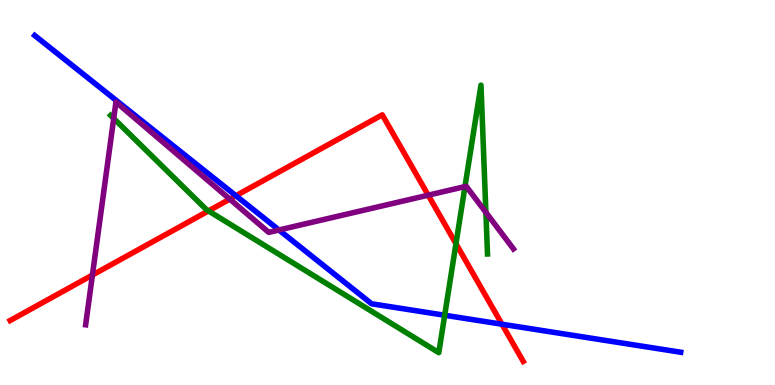[{'lines': ['blue', 'red'], 'intersections': [{'x': 3.04, 'y': 4.92}, {'x': 6.48, 'y': 1.58}]}, {'lines': ['green', 'red'], 'intersections': [{'x': 2.69, 'y': 4.52}, {'x': 5.88, 'y': 3.67}]}, {'lines': ['purple', 'red'], 'intersections': [{'x': 1.19, 'y': 2.86}, {'x': 2.96, 'y': 4.83}, {'x': 5.53, 'y': 4.93}]}, {'lines': ['blue', 'green'], 'intersections': [{'x': 5.74, 'y': 1.81}]}, {'lines': ['blue', 'purple'], 'intersections': [{'x': 3.6, 'y': 4.03}]}, {'lines': ['green', 'purple'], 'intersections': [{'x': 1.47, 'y': 6.92}, {'x': 6.0, 'y': 5.15}, {'x': 6.27, 'y': 4.48}]}]